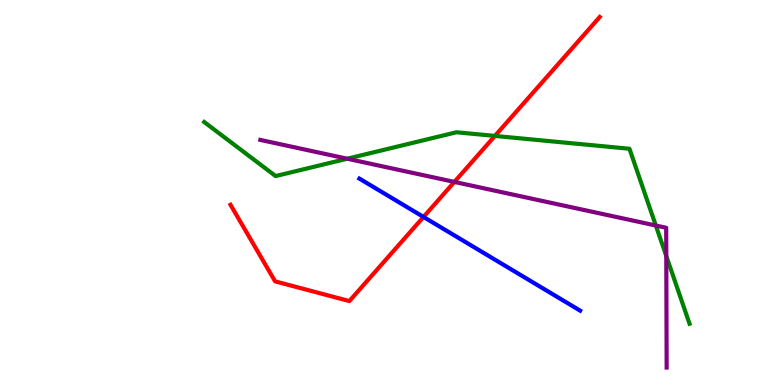[{'lines': ['blue', 'red'], 'intersections': [{'x': 5.46, 'y': 4.37}]}, {'lines': ['green', 'red'], 'intersections': [{'x': 6.39, 'y': 6.47}]}, {'lines': ['purple', 'red'], 'intersections': [{'x': 5.86, 'y': 5.27}]}, {'lines': ['blue', 'green'], 'intersections': []}, {'lines': ['blue', 'purple'], 'intersections': []}, {'lines': ['green', 'purple'], 'intersections': [{'x': 4.48, 'y': 5.88}, {'x': 8.46, 'y': 4.14}, {'x': 8.6, 'y': 3.35}]}]